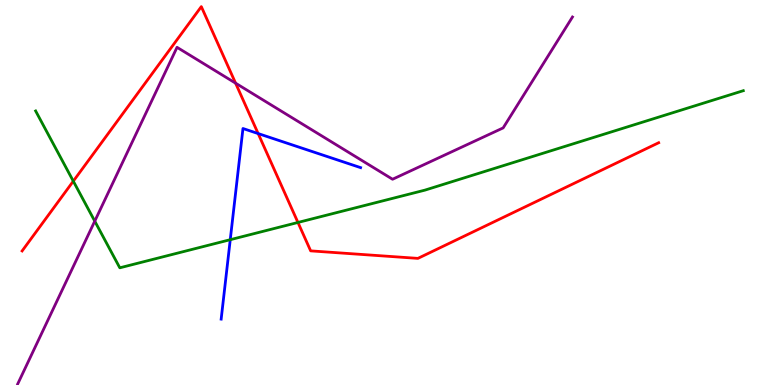[{'lines': ['blue', 'red'], 'intersections': [{'x': 3.33, 'y': 6.53}]}, {'lines': ['green', 'red'], 'intersections': [{'x': 0.946, 'y': 5.29}, {'x': 3.84, 'y': 4.22}]}, {'lines': ['purple', 'red'], 'intersections': [{'x': 3.04, 'y': 7.84}]}, {'lines': ['blue', 'green'], 'intersections': [{'x': 2.97, 'y': 3.77}]}, {'lines': ['blue', 'purple'], 'intersections': []}, {'lines': ['green', 'purple'], 'intersections': [{'x': 1.22, 'y': 4.26}]}]